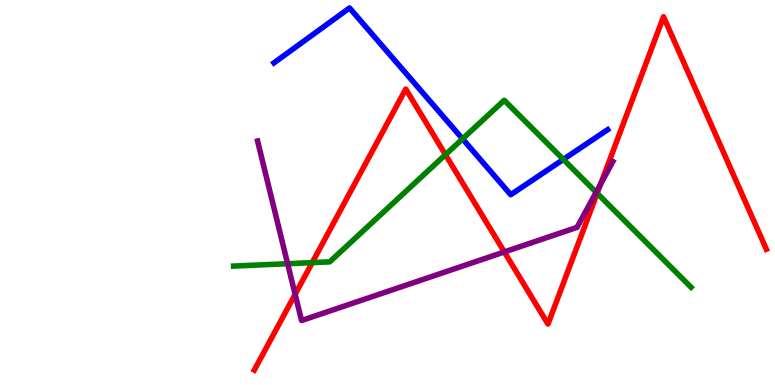[{'lines': ['blue', 'red'], 'intersections': []}, {'lines': ['green', 'red'], 'intersections': [{'x': 4.03, 'y': 3.18}, {'x': 5.75, 'y': 5.98}, {'x': 7.71, 'y': 4.98}]}, {'lines': ['purple', 'red'], 'intersections': [{'x': 3.81, 'y': 2.36}, {'x': 6.51, 'y': 3.46}, {'x': 7.75, 'y': 5.23}]}, {'lines': ['blue', 'green'], 'intersections': [{'x': 5.97, 'y': 6.39}, {'x': 7.27, 'y': 5.86}]}, {'lines': ['blue', 'purple'], 'intersections': []}, {'lines': ['green', 'purple'], 'intersections': [{'x': 3.71, 'y': 3.15}, {'x': 7.69, 'y': 5.01}]}]